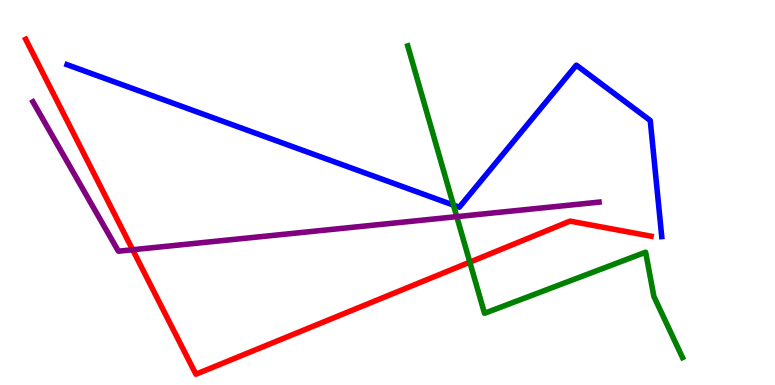[{'lines': ['blue', 'red'], 'intersections': []}, {'lines': ['green', 'red'], 'intersections': [{'x': 6.06, 'y': 3.19}]}, {'lines': ['purple', 'red'], 'intersections': [{'x': 1.71, 'y': 3.51}]}, {'lines': ['blue', 'green'], 'intersections': [{'x': 5.85, 'y': 4.67}]}, {'lines': ['blue', 'purple'], 'intersections': []}, {'lines': ['green', 'purple'], 'intersections': [{'x': 5.89, 'y': 4.37}]}]